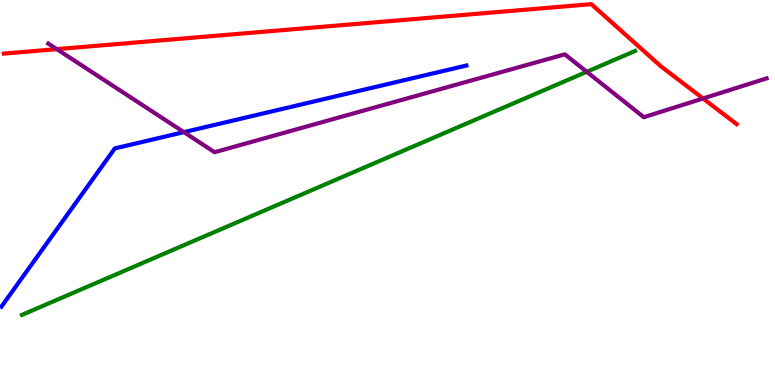[{'lines': ['blue', 'red'], 'intersections': []}, {'lines': ['green', 'red'], 'intersections': []}, {'lines': ['purple', 'red'], 'intersections': [{'x': 0.733, 'y': 8.72}, {'x': 9.07, 'y': 7.44}]}, {'lines': ['blue', 'green'], 'intersections': []}, {'lines': ['blue', 'purple'], 'intersections': [{'x': 2.37, 'y': 6.57}]}, {'lines': ['green', 'purple'], 'intersections': [{'x': 7.57, 'y': 8.14}]}]